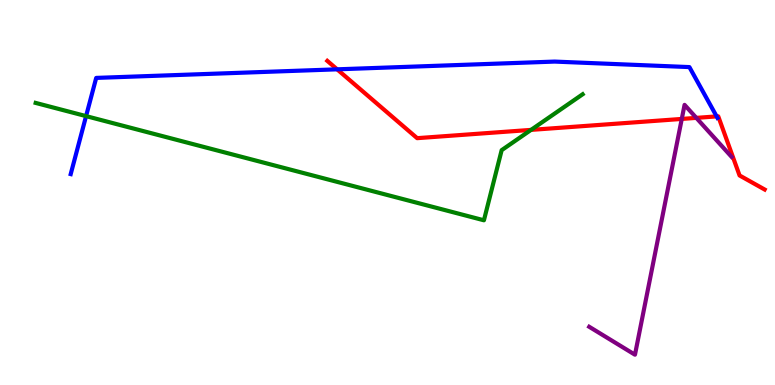[{'lines': ['blue', 'red'], 'intersections': [{'x': 4.35, 'y': 8.2}, {'x': 9.25, 'y': 6.98}]}, {'lines': ['green', 'red'], 'intersections': [{'x': 6.85, 'y': 6.63}]}, {'lines': ['purple', 'red'], 'intersections': [{'x': 8.8, 'y': 6.91}, {'x': 8.98, 'y': 6.94}]}, {'lines': ['blue', 'green'], 'intersections': [{'x': 1.11, 'y': 6.98}]}, {'lines': ['blue', 'purple'], 'intersections': []}, {'lines': ['green', 'purple'], 'intersections': []}]